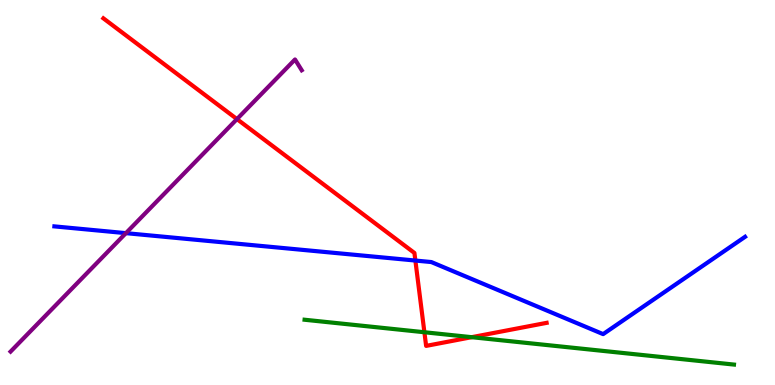[{'lines': ['blue', 'red'], 'intersections': [{'x': 5.36, 'y': 3.23}]}, {'lines': ['green', 'red'], 'intersections': [{'x': 5.48, 'y': 1.37}, {'x': 6.09, 'y': 1.24}]}, {'lines': ['purple', 'red'], 'intersections': [{'x': 3.06, 'y': 6.91}]}, {'lines': ['blue', 'green'], 'intersections': []}, {'lines': ['blue', 'purple'], 'intersections': [{'x': 1.62, 'y': 3.94}]}, {'lines': ['green', 'purple'], 'intersections': []}]